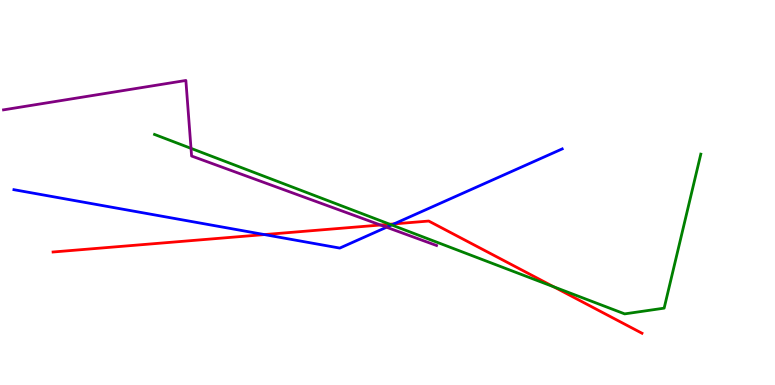[{'lines': ['blue', 'red'], 'intersections': [{'x': 3.41, 'y': 3.91}, {'x': 5.08, 'y': 4.18}]}, {'lines': ['green', 'red'], 'intersections': [{'x': 5.03, 'y': 4.18}, {'x': 7.15, 'y': 2.55}]}, {'lines': ['purple', 'red'], 'intersections': [{'x': 4.91, 'y': 4.16}]}, {'lines': ['blue', 'green'], 'intersections': [{'x': 5.05, 'y': 4.16}]}, {'lines': ['blue', 'purple'], 'intersections': [{'x': 4.99, 'y': 4.1}]}, {'lines': ['green', 'purple'], 'intersections': [{'x': 2.46, 'y': 6.15}]}]